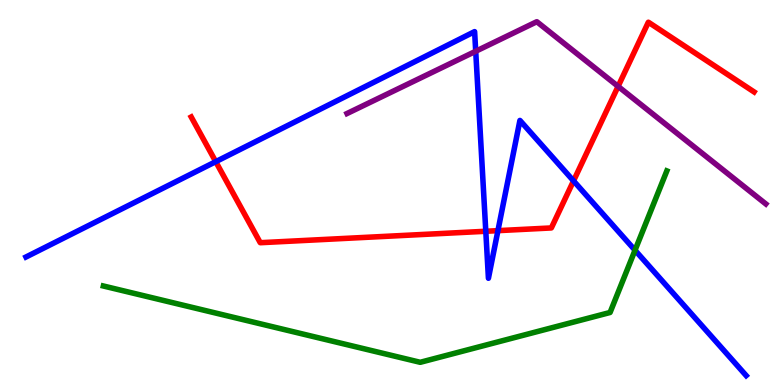[{'lines': ['blue', 'red'], 'intersections': [{'x': 2.78, 'y': 5.8}, {'x': 6.27, 'y': 3.99}, {'x': 6.42, 'y': 4.01}, {'x': 7.4, 'y': 5.3}]}, {'lines': ['green', 'red'], 'intersections': []}, {'lines': ['purple', 'red'], 'intersections': [{'x': 7.98, 'y': 7.76}]}, {'lines': ['blue', 'green'], 'intersections': [{'x': 8.19, 'y': 3.5}]}, {'lines': ['blue', 'purple'], 'intersections': [{'x': 6.14, 'y': 8.67}]}, {'lines': ['green', 'purple'], 'intersections': []}]